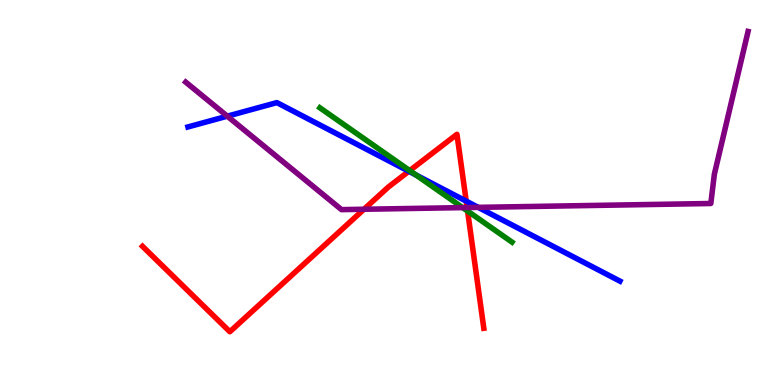[{'lines': ['blue', 'red'], 'intersections': [{'x': 5.28, 'y': 5.55}, {'x': 6.02, 'y': 4.78}]}, {'lines': ['green', 'red'], 'intersections': [{'x': 5.29, 'y': 5.57}, {'x': 6.03, 'y': 4.52}]}, {'lines': ['purple', 'red'], 'intersections': [{'x': 4.7, 'y': 4.56}, {'x': 6.03, 'y': 4.61}]}, {'lines': ['blue', 'green'], 'intersections': [{'x': 5.37, 'y': 5.45}]}, {'lines': ['blue', 'purple'], 'intersections': [{'x': 2.93, 'y': 6.98}, {'x': 6.17, 'y': 4.61}]}, {'lines': ['green', 'purple'], 'intersections': [{'x': 5.97, 'y': 4.61}]}]